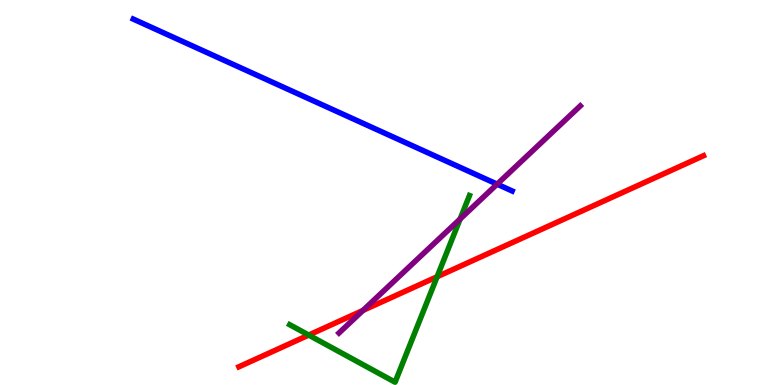[{'lines': ['blue', 'red'], 'intersections': []}, {'lines': ['green', 'red'], 'intersections': [{'x': 3.98, 'y': 1.3}, {'x': 5.64, 'y': 2.81}]}, {'lines': ['purple', 'red'], 'intersections': [{'x': 4.68, 'y': 1.94}]}, {'lines': ['blue', 'green'], 'intersections': []}, {'lines': ['blue', 'purple'], 'intersections': [{'x': 6.41, 'y': 5.22}]}, {'lines': ['green', 'purple'], 'intersections': [{'x': 5.94, 'y': 4.31}]}]